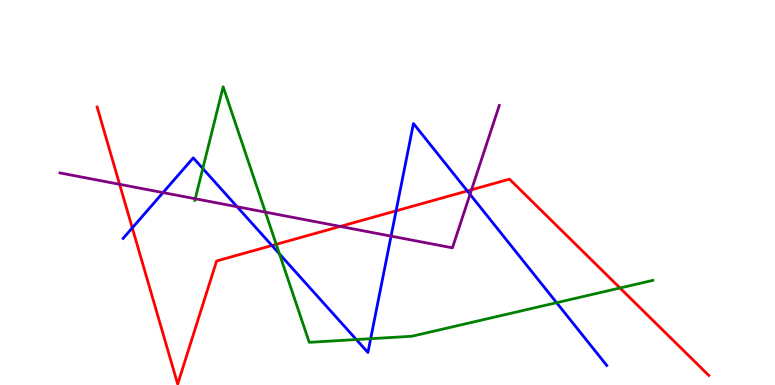[{'lines': ['blue', 'red'], 'intersections': [{'x': 1.71, 'y': 4.08}, {'x': 3.51, 'y': 3.62}, {'x': 5.11, 'y': 4.52}, {'x': 6.03, 'y': 5.04}]}, {'lines': ['green', 'red'], 'intersections': [{'x': 3.56, 'y': 3.65}, {'x': 8.0, 'y': 2.52}]}, {'lines': ['purple', 'red'], 'intersections': [{'x': 1.54, 'y': 5.21}, {'x': 4.39, 'y': 4.12}, {'x': 6.08, 'y': 5.07}]}, {'lines': ['blue', 'green'], 'intersections': [{'x': 2.62, 'y': 5.62}, {'x': 3.61, 'y': 3.4}, {'x': 4.6, 'y': 1.18}, {'x': 4.78, 'y': 1.2}, {'x': 7.18, 'y': 2.14}]}, {'lines': ['blue', 'purple'], 'intersections': [{'x': 2.1, 'y': 5.0}, {'x': 3.06, 'y': 4.63}, {'x': 5.05, 'y': 3.87}, {'x': 6.06, 'y': 4.95}]}, {'lines': ['green', 'purple'], 'intersections': [{'x': 2.52, 'y': 4.84}, {'x': 3.42, 'y': 4.49}]}]